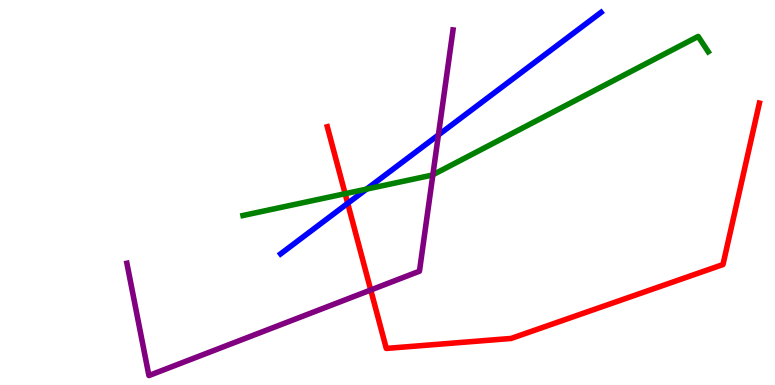[{'lines': ['blue', 'red'], 'intersections': [{'x': 4.49, 'y': 4.72}]}, {'lines': ['green', 'red'], 'intersections': [{'x': 4.45, 'y': 4.97}]}, {'lines': ['purple', 'red'], 'intersections': [{'x': 4.78, 'y': 2.47}]}, {'lines': ['blue', 'green'], 'intersections': [{'x': 4.73, 'y': 5.09}]}, {'lines': ['blue', 'purple'], 'intersections': [{'x': 5.66, 'y': 6.49}]}, {'lines': ['green', 'purple'], 'intersections': [{'x': 5.59, 'y': 5.46}]}]